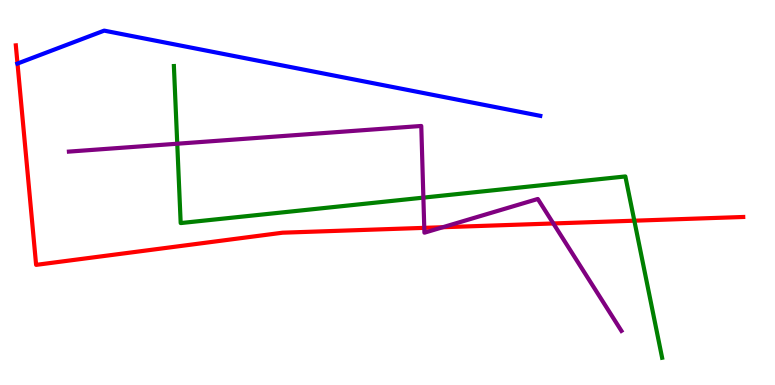[{'lines': ['blue', 'red'], 'intersections': [{'x': 0.226, 'y': 8.35}]}, {'lines': ['green', 'red'], 'intersections': [{'x': 8.18, 'y': 4.27}]}, {'lines': ['purple', 'red'], 'intersections': [{'x': 5.47, 'y': 4.08}, {'x': 5.71, 'y': 4.1}, {'x': 7.14, 'y': 4.2}]}, {'lines': ['blue', 'green'], 'intersections': []}, {'lines': ['blue', 'purple'], 'intersections': []}, {'lines': ['green', 'purple'], 'intersections': [{'x': 2.29, 'y': 6.27}, {'x': 5.46, 'y': 4.87}]}]